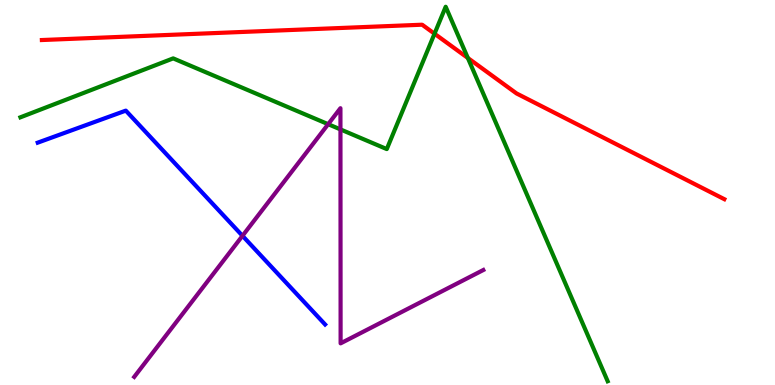[{'lines': ['blue', 'red'], 'intersections': []}, {'lines': ['green', 'red'], 'intersections': [{'x': 5.61, 'y': 9.12}, {'x': 6.04, 'y': 8.49}]}, {'lines': ['purple', 'red'], 'intersections': []}, {'lines': ['blue', 'green'], 'intersections': []}, {'lines': ['blue', 'purple'], 'intersections': [{'x': 3.13, 'y': 3.87}]}, {'lines': ['green', 'purple'], 'intersections': [{'x': 4.23, 'y': 6.77}, {'x': 4.39, 'y': 6.64}]}]